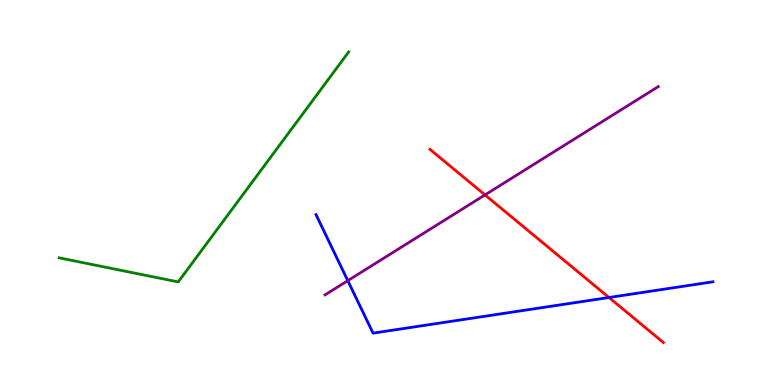[{'lines': ['blue', 'red'], 'intersections': [{'x': 7.86, 'y': 2.27}]}, {'lines': ['green', 'red'], 'intersections': []}, {'lines': ['purple', 'red'], 'intersections': [{'x': 6.26, 'y': 4.94}]}, {'lines': ['blue', 'green'], 'intersections': []}, {'lines': ['blue', 'purple'], 'intersections': [{'x': 4.49, 'y': 2.71}]}, {'lines': ['green', 'purple'], 'intersections': []}]